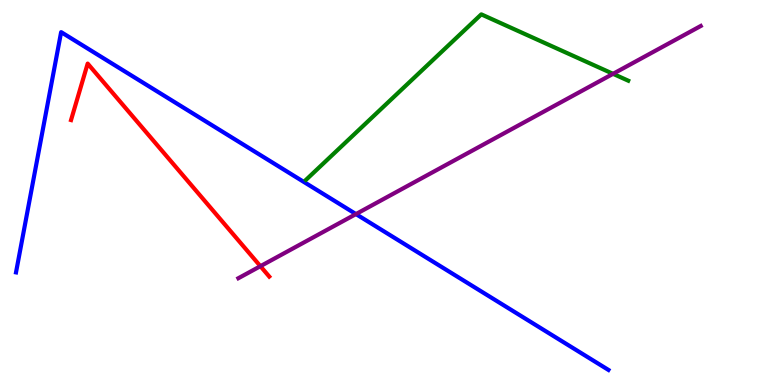[{'lines': ['blue', 'red'], 'intersections': []}, {'lines': ['green', 'red'], 'intersections': []}, {'lines': ['purple', 'red'], 'intersections': [{'x': 3.36, 'y': 3.09}]}, {'lines': ['blue', 'green'], 'intersections': []}, {'lines': ['blue', 'purple'], 'intersections': [{'x': 4.59, 'y': 4.44}]}, {'lines': ['green', 'purple'], 'intersections': [{'x': 7.91, 'y': 8.08}]}]